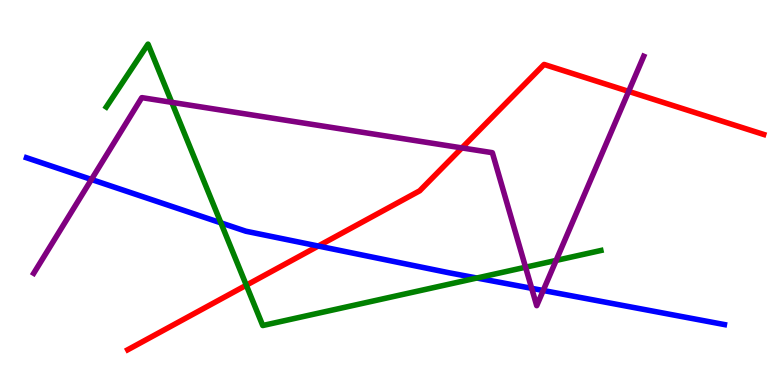[{'lines': ['blue', 'red'], 'intersections': [{'x': 4.11, 'y': 3.61}]}, {'lines': ['green', 'red'], 'intersections': [{'x': 3.18, 'y': 2.59}]}, {'lines': ['purple', 'red'], 'intersections': [{'x': 5.96, 'y': 6.16}, {'x': 8.11, 'y': 7.63}]}, {'lines': ['blue', 'green'], 'intersections': [{'x': 2.85, 'y': 4.21}, {'x': 6.15, 'y': 2.78}]}, {'lines': ['blue', 'purple'], 'intersections': [{'x': 1.18, 'y': 5.34}, {'x': 6.86, 'y': 2.51}, {'x': 7.01, 'y': 2.45}]}, {'lines': ['green', 'purple'], 'intersections': [{'x': 2.22, 'y': 7.34}, {'x': 6.78, 'y': 3.06}, {'x': 7.18, 'y': 3.24}]}]